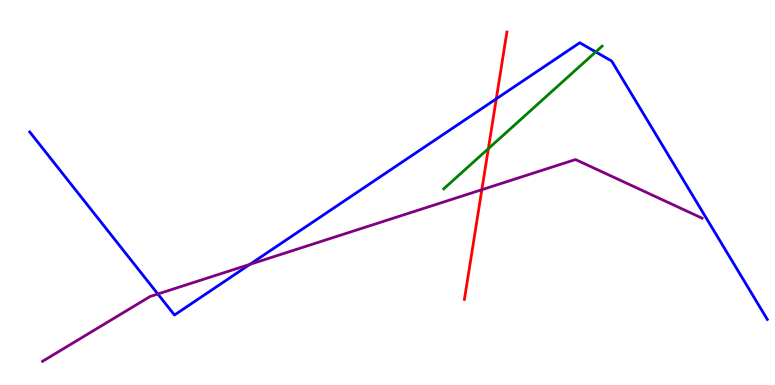[{'lines': ['blue', 'red'], 'intersections': [{'x': 6.4, 'y': 7.43}]}, {'lines': ['green', 'red'], 'intersections': [{'x': 6.3, 'y': 6.14}]}, {'lines': ['purple', 'red'], 'intersections': [{'x': 6.22, 'y': 5.07}]}, {'lines': ['blue', 'green'], 'intersections': [{'x': 7.69, 'y': 8.65}]}, {'lines': ['blue', 'purple'], 'intersections': [{'x': 2.04, 'y': 2.36}, {'x': 3.22, 'y': 3.13}]}, {'lines': ['green', 'purple'], 'intersections': []}]